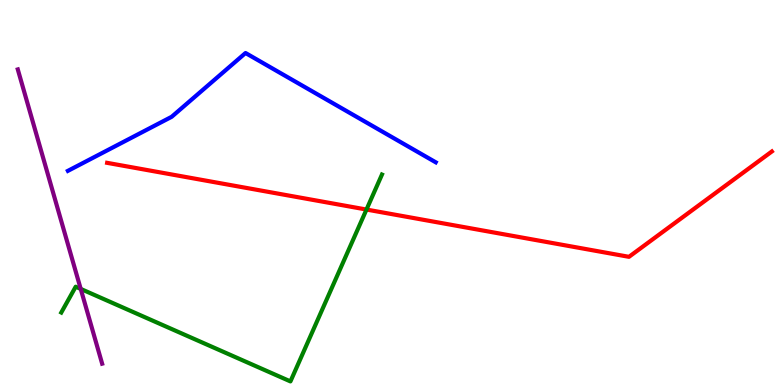[{'lines': ['blue', 'red'], 'intersections': []}, {'lines': ['green', 'red'], 'intersections': [{'x': 4.73, 'y': 4.56}]}, {'lines': ['purple', 'red'], 'intersections': []}, {'lines': ['blue', 'green'], 'intersections': []}, {'lines': ['blue', 'purple'], 'intersections': []}, {'lines': ['green', 'purple'], 'intersections': [{'x': 1.04, 'y': 2.5}]}]